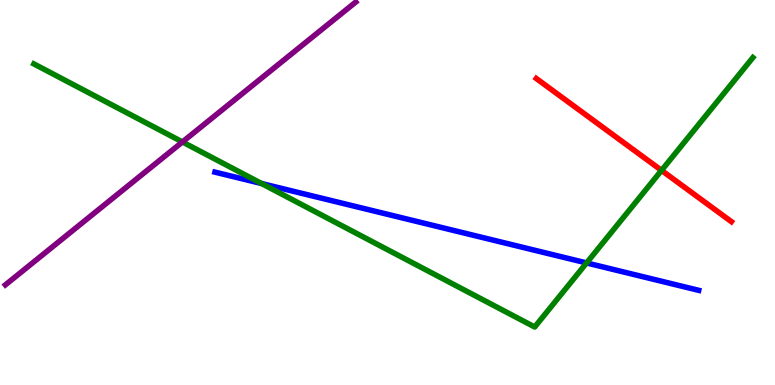[{'lines': ['blue', 'red'], 'intersections': []}, {'lines': ['green', 'red'], 'intersections': [{'x': 8.54, 'y': 5.57}]}, {'lines': ['purple', 'red'], 'intersections': []}, {'lines': ['blue', 'green'], 'intersections': [{'x': 3.38, 'y': 5.23}, {'x': 7.57, 'y': 3.17}]}, {'lines': ['blue', 'purple'], 'intersections': []}, {'lines': ['green', 'purple'], 'intersections': [{'x': 2.35, 'y': 6.31}]}]